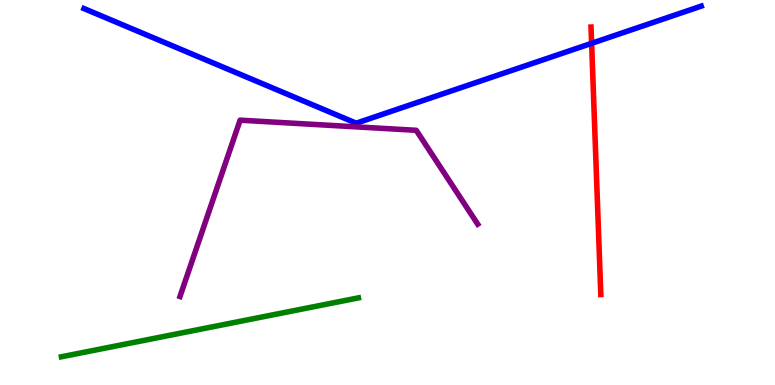[{'lines': ['blue', 'red'], 'intersections': [{'x': 7.63, 'y': 8.87}]}, {'lines': ['green', 'red'], 'intersections': []}, {'lines': ['purple', 'red'], 'intersections': []}, {'lines': ['blue', 'green'], 'intersections': []}, {'lines': ['blue', 'purple'], 'intersections': []}, {'lines': ['green', 'purple'], 'intersections': []}]